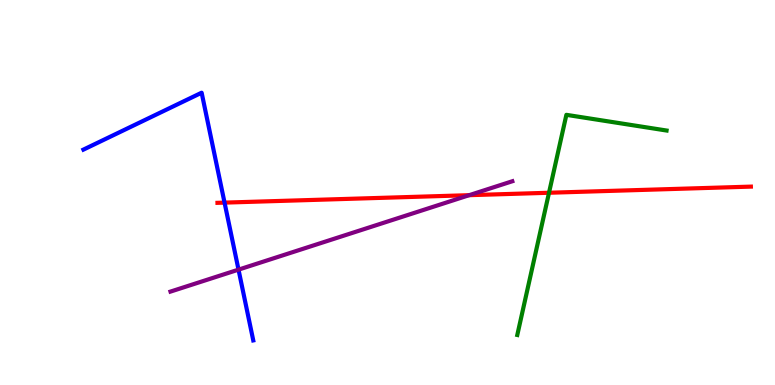[{'lines': ['blue', 'red'], 'intersections': [{'x': 2.9, 'y': 4.74}]}, {'lines': ['green', 'red'], 'intersections': [{'x': 7.08, 'y': 4.99}]}, {'lines': ['purple', 'red'], 'intersections': [{'x': 6.05, 'y': 4.93}]}, {'lines': ['blue', 'green'], 'intersections': []}, {'lines': ['blue', 'purple'], 'intersections': [{'x': 3.08, 'y': 3.0}]}, {'lines': ['green', 'purple'], 'intersections': []}]